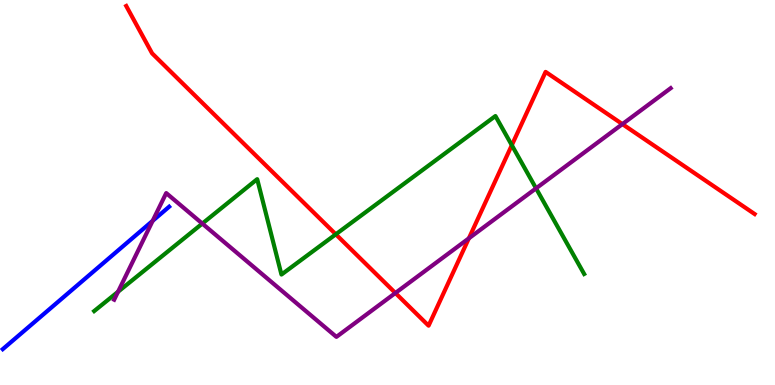[{'lines': ['blue', 'red'], 'intersections': []}, {'lines': ['green', 'red'], 'intersections': [{'x': 4.33, 'y': 3.91}, {'x': 6.6, 'y': 6.23}]}, {'lines': ['purple', 'red'], 'intersections': [{'x': 5.1, 'y': 2.39}, {'x': 6.05, 'y': 3.81}, {'x': 8.03, 'y': 6.78}]}, {'lines': ['blue', 'green'], 'intersections': []}, {'lines': ['blue', 'purple'], 'intersections': [{'x': 1.97, 'y': 4.26}]}, {'lines': ['green', 'purple'], 'intersections': [{'x': 1.52, 'y': 2.42}, {'x': 2.61, 'y': 4.19}, {'x': 6.92, 'y': 5.11}]}]